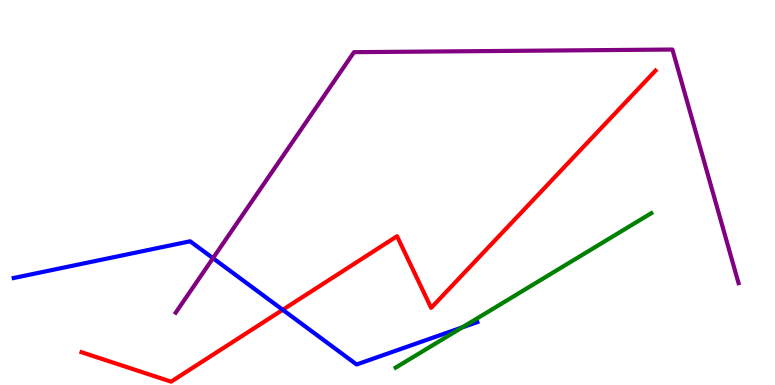[{'lines': ['blue', 'red'], 'intersections': [{'x': 3.65, 'y': 1.95}]}, {'lines': ['green', 'red'], 'intersections': []}, {'lines': ['purple', 'red'], 'intersections': []}, {'lines': ['blue', 'green'], 'intersections': [{'x': 5.96, 'y': 1.5}]}, {'lines': ['blue', 'purple'], 'intersections': [{'x': 2.75, 'y': 3.29}]}, {'lines': ['green', 'purple'], 'intersections': []}]